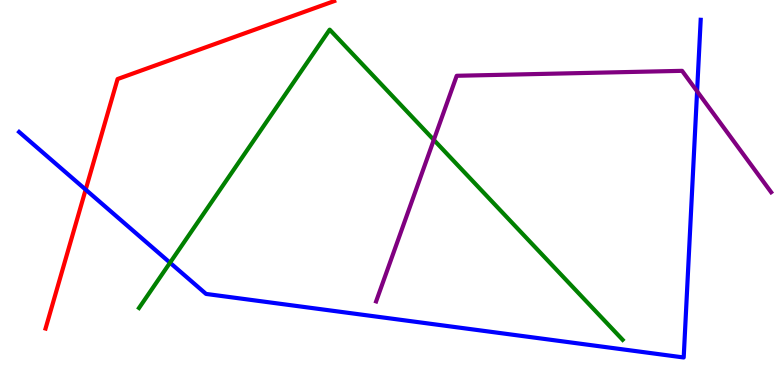[{'lines': ['blue', 'red'], 'intersections': [{'x': 1.11, 'y': 5.07}]}, {'lines': ['green', 'red'], 'intersections': []}, {'lines': ['purple', 'red'], 'intersections': []}, {'lines': ['blue', 'green'], 'intersections': [{'x': 2.19, 'y': 3.18}]}, {'lines': ['blue', 'purple'], 'intersections': [{'x': 8.99, 'y': 7.63}]}, {'lines': ['green', 'purple'], 'intersections': [{'x': 5.6, 'y': 6.37}]}]